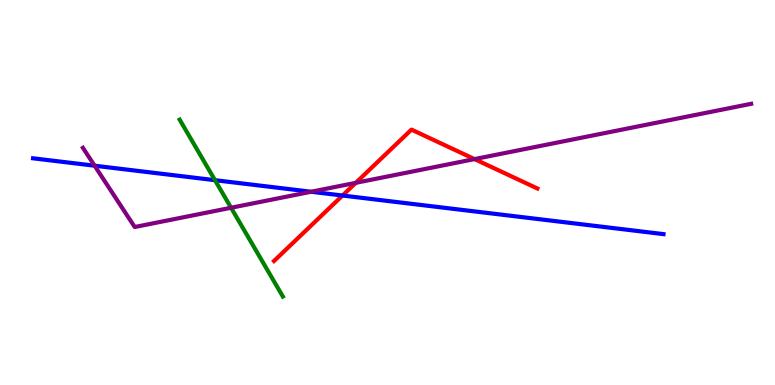[{'lines': ['blue', 'red'], 'intersections': [{'x': 4.42, 'y': 4.92}]}, {'lines': ['green', 'red'], 'intersections': []}, {'lines': ['purple', 'red'], 'intersections': [{'x': 4.59, 'y': 5.25}, {'x': 6.12, 'y': 5.87}]}, {'lines': ['blue', 'green'], 'intersections': [{'x': 2.77, 'y': 5.32}]}, {'lines': ['blue', 'purple'], 'intersections': [{'x': 1.22, 'y': 5.7}, {'x': 4.01, 'y': 5.02}]}, {'lines': ['green', 'purple'], 'intersections': [{'x': 2.98, 'y': 4.6}]}]